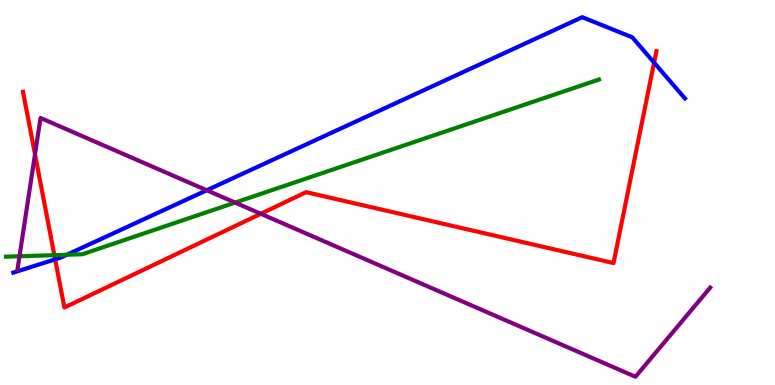[{'lines': ['blue', 'red'], 'intersections': [{'x': 0.712, 'y': 3.26}, {'x': 8.44, 'y': 8.37}]}, {'lines': ['green', 'red'], 'intersections': [{'x': 0.701, 'y': 3.37}]}, {'lines': ['purple', 'red'], 'intersections': [{'x': 0.452, 'y': 5.99}, {'x': 3.37, 'y': 4.45}]}, {'lines': ['blue', 'green'], 'intersections': [{'x': 0.862, 'y': 3.38}]}, {'lines': ['blue', 'purple'], 'intersections': [{'x': 2.67, 'y': 5.06}]}, {'lines': ['green', 'purple'], 'intersections': [{'x': 0.252, 'y': 3.34}, {'x': 3.03, 'y': 4.74}]}]